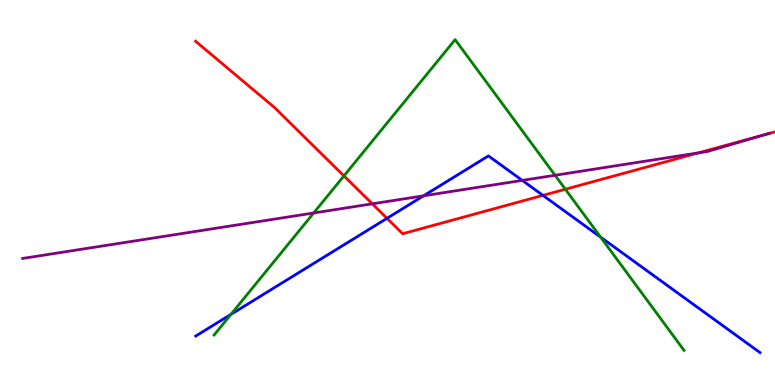[{'lines': ['blue', 'red'], 'intersections': [{'x': 4.99, 'y': 4.33}, {'x': 7.01, 'y': 4.93}]}, {'lines': ['green', 'red'], 'intersections': [{'x': 4.44, 'y': 5.43}, {'x': 7.29, 'y': 5.08}]}, {'lines': ['purple', 'red'], 'intersections': [{'x': 4.8, 'y': 4.71}, {'x': 9.01, 'y': 6.03}, {'x': 9.84, 'y': 6.49}]}, {'lines': ['blue', 'green'], 'intersections': [{'x': 2.98, 'y': 1.83}, {'x': 7.75, 'y': 3.84}]}, {'lines': ['blue', 'purple'], 'intersections': [{'x': 5.47, 'y': 4.91}, {'x': 6.74, 'y': 5.31}]}, {'lines': ['green', 'purple'], 'intersections': [{'x': 4.05, 'y': 4.47}, {'x': 7.16, 'y': 5.45}]}]